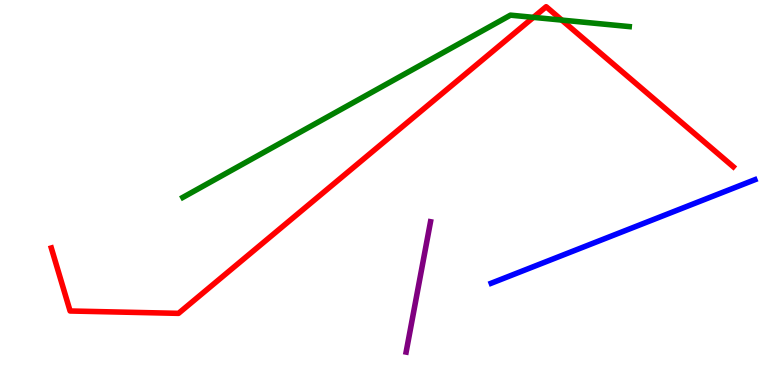[{'lines': ['blue', 'red'], 'intersections': []}, {'lines': ['green', 'red'], 'intersections': [{'x': 6.88, 'y': 9.55}, {'x': 7.25, 'y': 9.48}]}, {'lines': ['purple', 'red'], 'intersections': []}, {'lines': ['blue', 'green'], 'intersections': []}, {'lines': ['blue', 'purple'], 'intersections': []}, {'lines': ['green', 'purple'], 'intersections': []}]